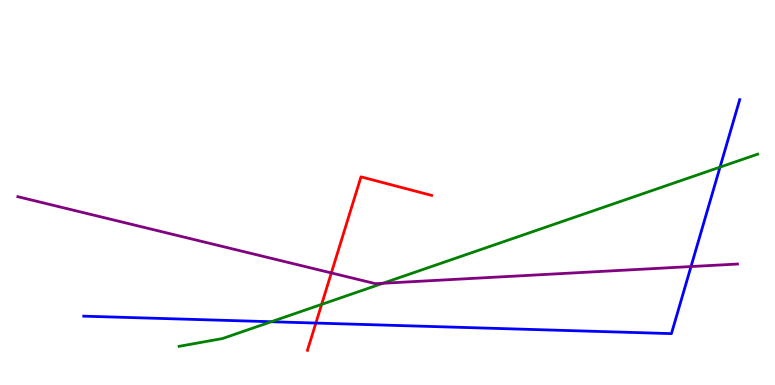[{'lines': ['blue', 'red'], 'intersections': [{'x': 4.08, 'y': 1.61}]}, {'lines': ['green', 'red'], 'intersections': [{'x': 4.15, 'y': 2.09}]}, {'lines': ['purple', 'red'], 'intersections': [{'x': 4.28, 'y': 2.91}]}, {'lines': ['blue', 'green'], 'intersections': [{'x': 3.5, 'y': 1.64}, {'x': 9.29, 'y': 5.66}]}, {'lines': ['blue', 'purple'], 'intersections': [{'x': 8.92, 'y': 3.08}]}, {'lines': ['green', 'purple'], 'intersections': [{'x': 4.94, 'y': 2.64}]}]